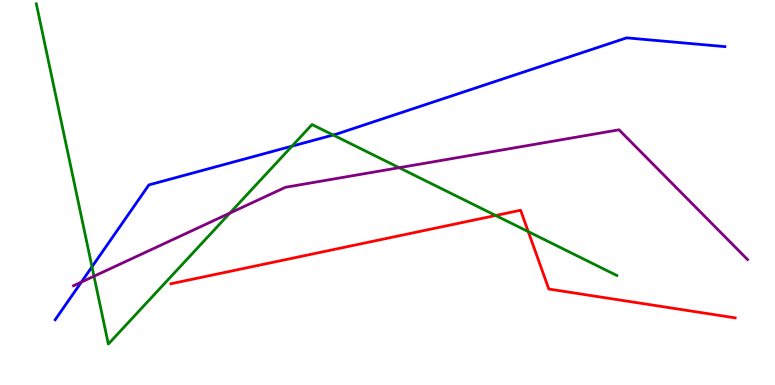[{'lines': ['blue', 'red'], 'intersections': []}, {'lines': ['green', 'red'], 'intersections': [{'x': 6.4, 'y': 4.4}, {'x': 6.82, 'y': 3.98}]}, {'lines': ['purple', 'red'], 'intersections': []}, {'lines': ['blue', 'green'], 'intersections': [{'x': 1.19, 'y': 3.07}, {'x': 3.77, 'y': 6.2}, {'x': 4.3, 'y': 6.49}]}, {'lines': ['blue', 'purple'], 'intersections': [{'x': 1.05, 'y': 2.67}]}, {'lines': ['green', 'purple'], 'intersections': [{'x': 1.21, 'y': 2.83}, {'x': 2.97, 'y': 4.46}, {'x': 5.15, 'y': 5.64}]}]